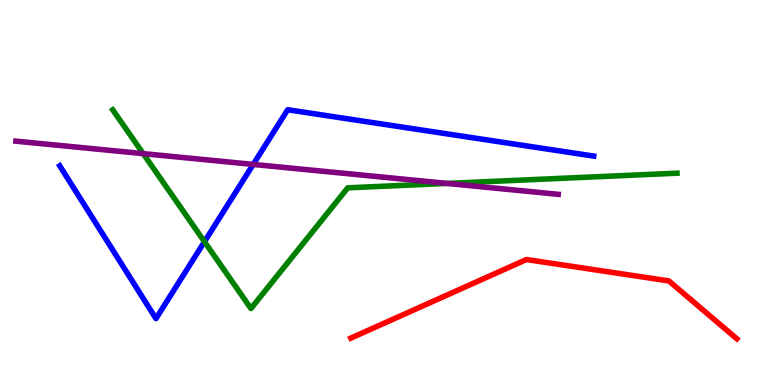[{'lines': ['blue', 'red'], 'intersections': []}, {'lines': ['green', 'red'], 'intersections': []}, {'lines': ['purple', 'red'], 'intersections': []}, {'lines': ['blue', 'green'], 'intersections': [{'x': 2.64, 'y': 3.72}]}, {'lines': ['blue', 'purple'], 'intersections': [{'x': 3.27, 'y': 5.73}]}, {'lines': ['green', 'purple'], 'intersections': [{'x': 1.85, 'y': 6.01}, {'x': 5.77, 'y': 5.24}]}]